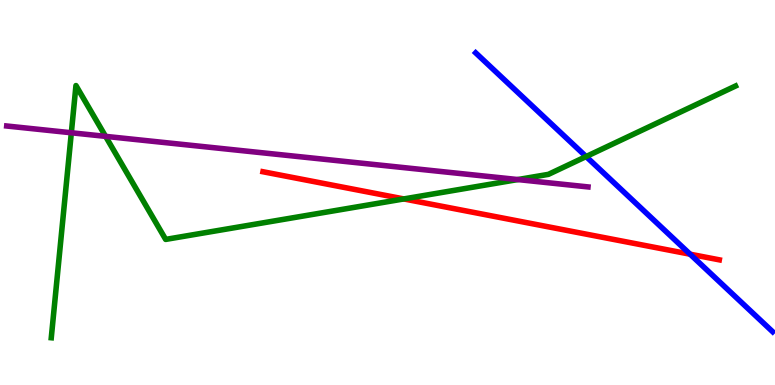[{'lines': ['blue', 'red'], 'intersections': [{'x': 8.9, 'y': 3.4}]}, {'lines': ['green', 'red'], 'intersections': [{'x': 5.21, 'y': 4.83}]}, {'lines': ['purple', 'red'], 'intersections': []}, {'lines': ['blue', 'green'], 'intersections': [{'x': 7.56, 'y': 5.93}]}, {'lines': ['blue', 'purple'], 'intersections': []}, {'lines': ['green', 'purple'], 'intersections': [{'x': 0.92, 'y': 6.55}, {'x': 1.36, 'y': 6.46}, {'x': 6.68, 'y': 5.34}]}]